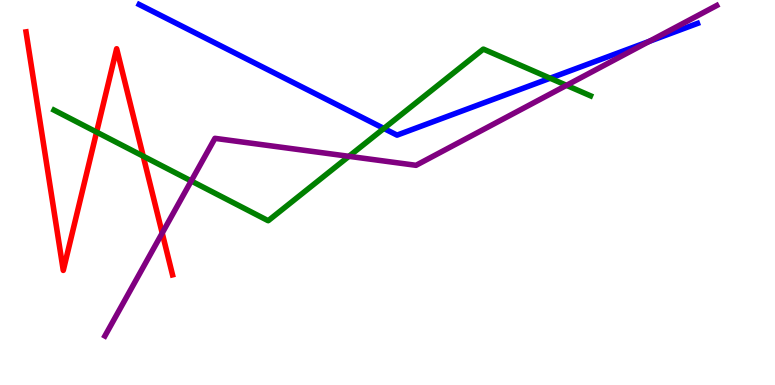[{'lines': ['blue', 'red'], 'intersections': []}, {'lines': ['green', 'red'], 'intersections': [{'x': 1.25, 'y': 6.57}, {'x': 1.85, 'y': 5.94}]}, {'lines': ['purple', 'red'], 'intersections': [{'x': 2.09, 'y': 3.95}]}, {'lines': ['blue', 'green'], 'intersections': [{'x': 4.95, 'y': 6.66}, {'x': 7.1, 'y': 7.97}]}, {'lines': ['blue', 'purple'], 'intersections': [{'x': 8.38, 'y': 8.93}]}, {'lines': ['green', 'purple'], 'intersections': [{'x': 2.47, 'y': 5.3}, {'x': 4.5, 'y': 5.94}, {'x': 7.31, 'y': 7.78}]}]